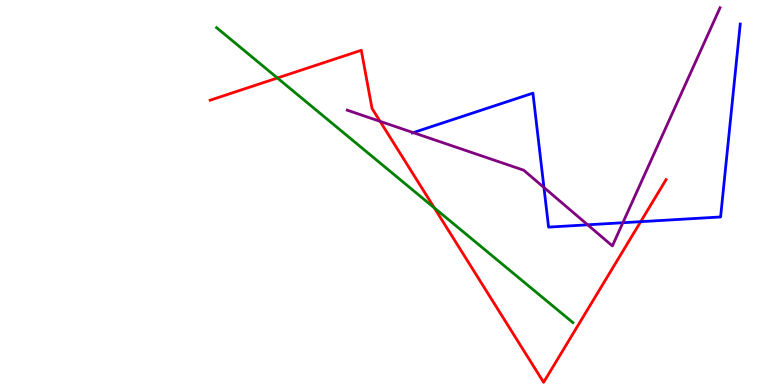[{'lines': ['blue', 'red'], 'intersections': [{'x': 8.27, 'y': 4.24}]}, {'lines': ['green', 'red'], 'intersections': [{'x': 3.58, 'y': 7.97}, {'x': 5.6, 'y': 4.6}]}, {'lines': ['purple', 'red'], 'intersections': [{'x': 4.9, 'y': 6.85}]}, {'lines': ['blue', 'green'], 'intersections': []}, {'lines': ['blue', 'purple'], 'intersections': [{'x': 5.33, 'y': 6.56}, {'x': 7.02, 'y': 5.13}, {'x': 7.58, 'y': 4.16}, {'x': 8.04, 'y': 4.21}]}, {'lines': ['green', 'purple'], 'intersections': []}]